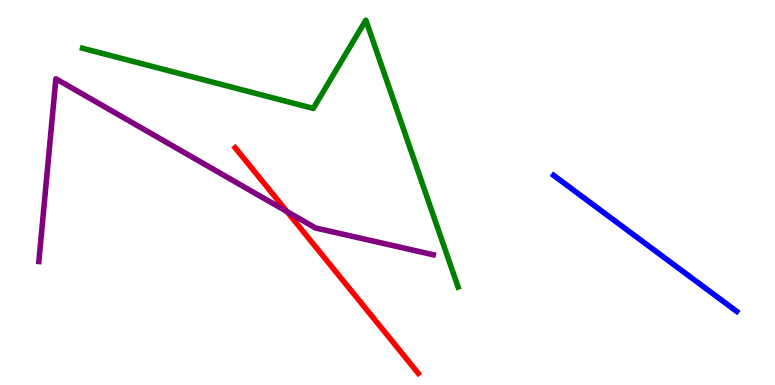[{'lines': ['blue', 'red'], 'intersections': []}, {'lines': ['green', 'red'], 'intersections': []}, {'lines': ['purple', 'red'], 'intersections': [{'x': 3.7, 'y': 4.5}]}, {'lines': ['blue', 'green'], 'intersections': []}, {'lines': ['blue', 'purple'], 'intersections': []}, {'lines': ['green', 'purple'], 'intersections': []}]